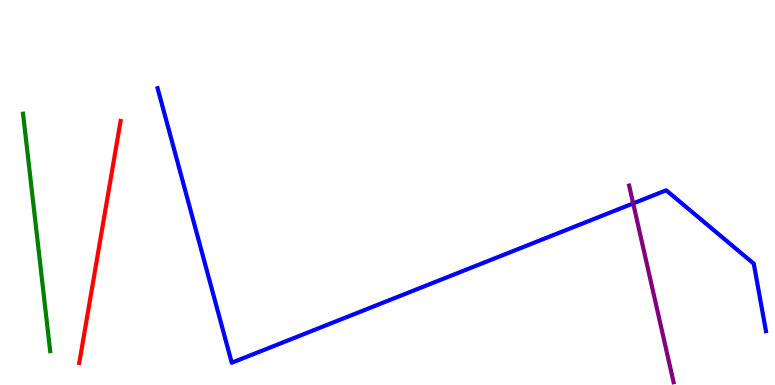[{'lines': ['blue', 'red'], 'intersections': []}, {'lines': ['green', 'red'], 'intersections': []}, {'lines': ['purple', 'red'], 'intersections': []}, {'lines': ['blue', 'green'], 'intersections': []}, {'lines': ['blue', 'purple'], 'intersections': [{'x': 8.17, 'y': 4.72}]}, {'lines': ['green', 'purple'], 'intersections': []}]